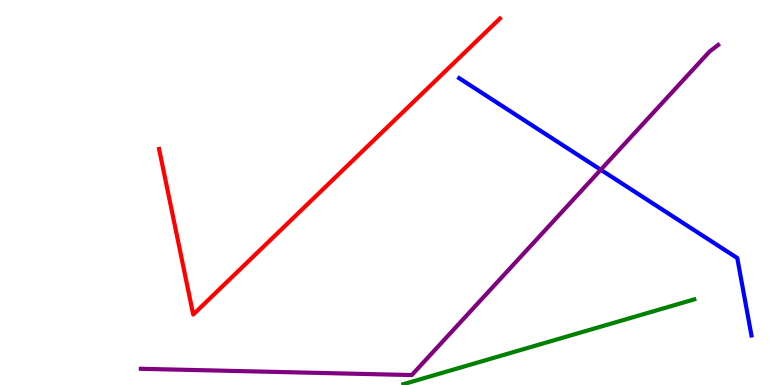[{'lines': ['blue', 'red'], 'intersections': []}, {'lines': ['green', 'red'], 'intersections': []}, {'lines': ['purple', 'red'], 'intersections': []}, {'lines': ['blue', 'green'], 'intersections': []}, {'lines': ['blue', 'purple'], 'intersections': [{'x': 7.75, 'y': 5.59}]}, {'lines': ['green', 'purple'], 'intersections': []}]